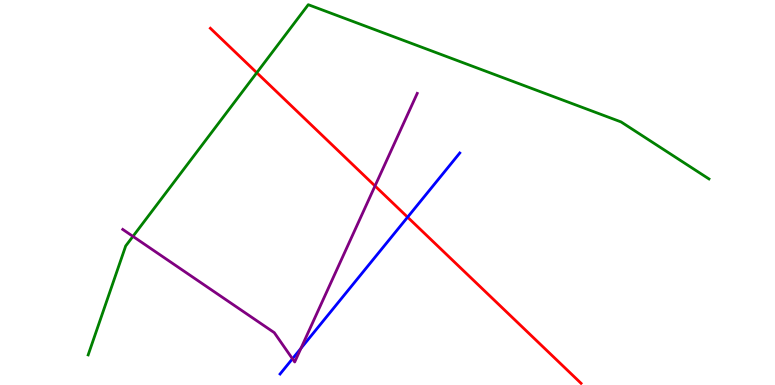[{'lines': ['blue', 'red'], 'intersections': [{'x': 5.26, 'y': 4.36}]}, {'lines': ['green', 'red'], 'intersections': [{'x': 3.31, 'y': 8.11}]}, {'lines': ['purple', 'red'], 'intersections': [{'x': 4.84, 'y': 5.17}]}, {'lines': ['blue', 'green'], 'intersections': []}, {'lines': ['blue', 'purple'], 'intersections': [{'x': 3.77, 'y': 0.681}, {'x': 3.88, 'y': 0.952}]}, {'lines': ['green', 'purple'], 'intersections': [{'x': 1.72, 'y': 3.86}]}]